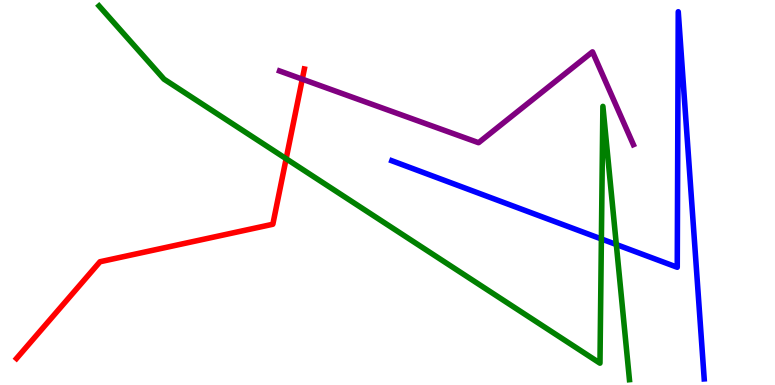[{'lines': ['blue', 'red'], 'intersections': []}, {'lines': ['green', 'red'], 'intersections': [{'x': 3.69, 'y': 5.88}]}, {'lines': ['purple', 'red'], 'intersections': [{'x': 3.9, 'y': 7.94}]}, {'lines': ['blue', 'green'], 'intersections': [{'x': 7.76, 'y': 3.79}, {'x': 7.95, 'y': 3.65}]}, {'lines': ['blue', 'purple'], 'intersections': []}, {'lines': ['green', 'purple'], 'intersections': []}]